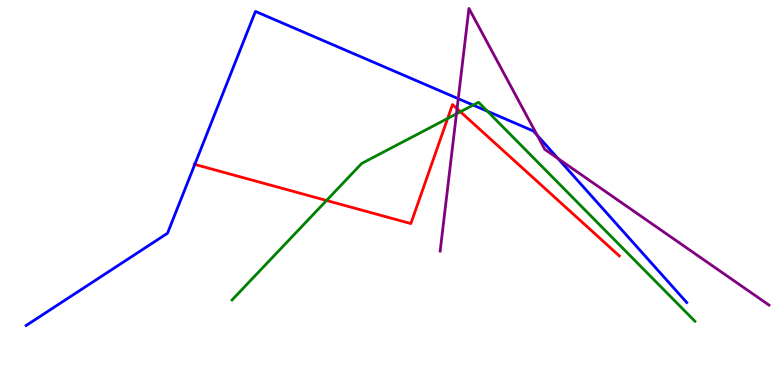[{'lines': ['blue', 'red'], 'intersections': [{'x': 2.51, 'y': 5.73}]}, {'lines': ['green', 'red'], 'intersections': [{'x': 4.21, 'y': 4.79}, {'x': 5.78, 'y': 6.92}, {'x': 5.94, 'y': 7.1}]}, {'lines': ['purple', 'red'], 'intersections': [{'x': 5.9, 'y': 7.18}]}, {'lines': ['blue', 'green'], 'intersections': [{'x': 6.11, 'y': 7.27}, {'x': 6.29, 'y': 7.11}]}, {'lines': ['blue', 'purple'], 'intersections': [{'x': 5.91, 'y': 7.44}, {'x': 6.93, 'y': 6.49}, {'x': 7.2, 'y': 5.88}]}, {'lines': ['green', 'purple'], 'intersections': [{'x': 5.89, 'y': 7.04}]}]